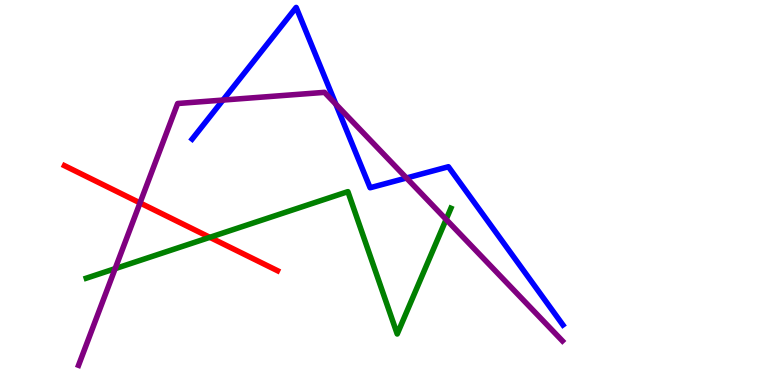[{'lines': ['blue', 'red'], 'intersections': []}, {'lines': ['green', 'red'], 'intersections': [{'x': 2.71, 'y': 3.84}]}, {'lines': ['purple', 'red'], 'intersections': [{'x': 1.81, 'y': 4.73}]}, {'lines': ['blue', 'green'], 'intersections': []}, {'lines': ['blue', 'purple'], 'intersections': [{'x': 2.88, 'y': 7.4}, {'x': 4.33, 'y': 7.29}, {'x': 5.24, 'y': 5.38}]}, {'lines': ['green', 'purple'], 'intersections': [{'x': 1.49, 'y': 3.02}, {'x': 5.76, 'y': 4.3}]}]